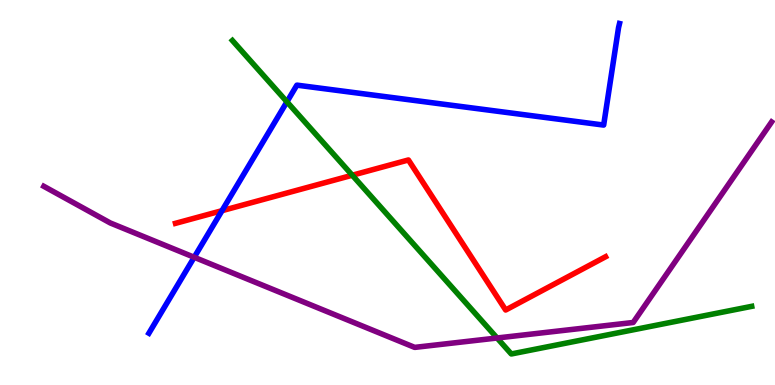[{'lines': ['blue', 'red'], 'intersections': [{'x': 2.86, 'y': 4.53}]}, {'lines': ['green', 'red'], 'intersections': [{'x': 4.55, 'y': 5.45}]}, {'lines': ['purple', 'red'], 'intersections': []}, {'lines': ['blue', 'green'], 'intersections': [{'x': 3.7, 'y': 7.36}]}, {'lines': ['blue', 'purple'], 'intersections': [{'x': 2.51, 'y': 3.32}]}, {'lines': ['green', 'purple'], 'intersections': [{'x': 6.41, 'y': 1.22}]}]